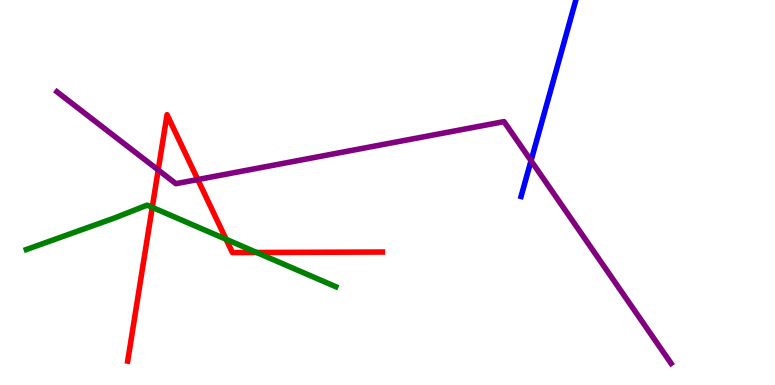[{'lines': ['blue', 'red'], 'intersections': []}, {'lines': ['green', 'red'], 'intersections': [{'x': 1.96, 'y': 4.61}, {'x': 2.92, 'y': 3.78}, {'x': 3.31, 'y': 3.44}]}, {'lines': ['purple', 'red'], 'intersections': [{'x': 2.04, 'y': 5.58}, {'x': 2.55, 'y': 5.34}]}, {'lines': ['blue', 'green'], 'intersections': []}, {'lines': ['blue', 'purple'], 'intersections': [{'x': 6.85, 'y': 5.83}]}, {'lines': ['green', 'purple'], 'intersections': []}]